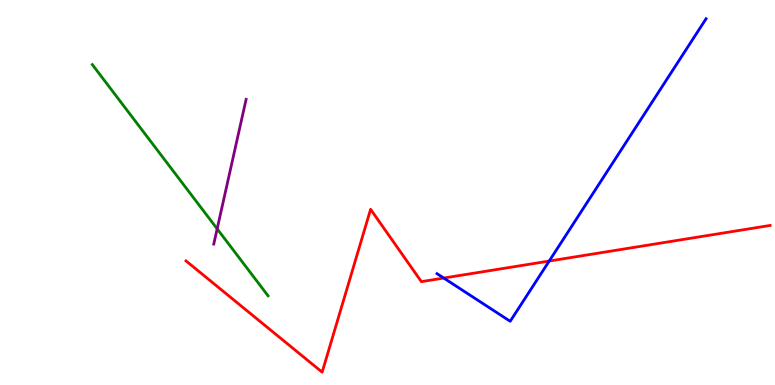[{'lines': ['blue', 'red'], 'intersections': [{'x': 5.73, 'y': 2.78}, {'x': 7.09, 'y': 3.22}]}, {'lines': ['green', 'red'], 'intersections': []}, {'lines': ['purple', 'red'], 'intersections': []}, {'lines': ['blue', 'green'], 'intersections': []}, {'lines': ['blue', 'purple'], 'intersections': []}, {'lines': ['green', 'purple'], 'intersections': [{'x': 2.8, 'y': 4.06}]}]